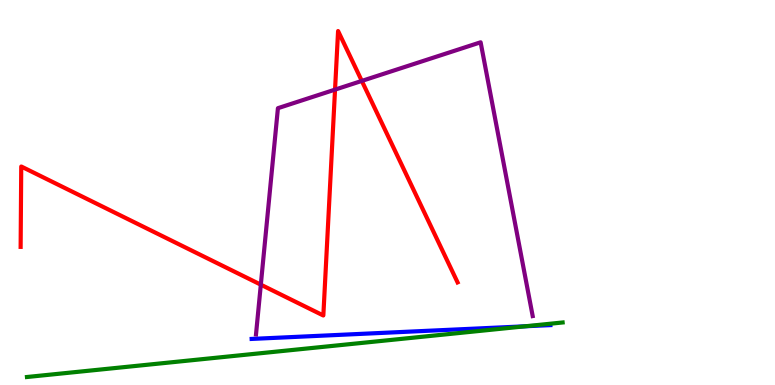[{'lines': ['blue', 'red'], 'intersections': []}, {'lines': ['green', 'red'], 'intersections': []}, {'lines': ['purple', 'red'], 'intersections': [{'x': 3.37, 'y': 2.61}, {'x': 4.32, 'y': 7.67}, {'x': 4.67, 'y': 7.9}]}, {'lines': ['blue', 'green'], 'intersections': [{'x': 6.78, 'y': 1.53}]}, {'lines': ['blue', 'purple'], 'intersections': []}, {'lines': ['green', 'purple'], 'intersections': []}]